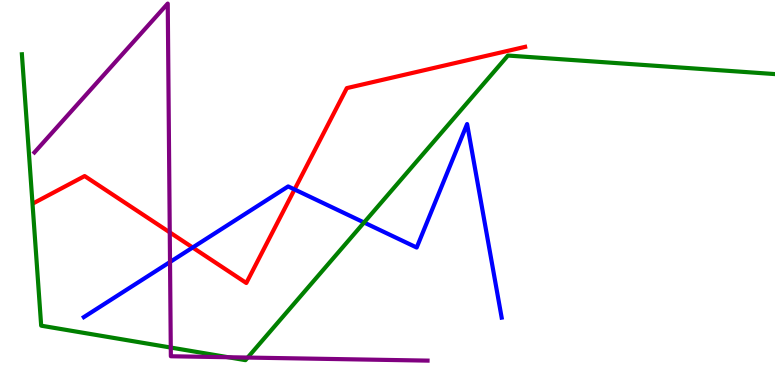[{'lines': ['blue', 'red'], 'intersections': [{'x': 2.49, 'y': 3.57}, {'x': 3.8, 'y': 5.08}]}, {'lines': ['green', 'red'], 'intersections': []}, {'lines': ['purple', 'red'], 'intersections': [{'x': 2.19, 'y': 3.96}]}, {'lines': ['blue', 'green'], 'intersections': [{'x': 4.7, 'y': 4.22}]}, {'lines': ['blue', 'purple'], 'intersections': [{'x': 2.19, 'y': 3.19}]}, {'lines': ['green', 'purple'], 'intersections': [{'x': 2.2, 'y': 0.973}, {'x': 2.94, 'y': 0.721}, {'x': 3.2, 'y': 0.713}]}]